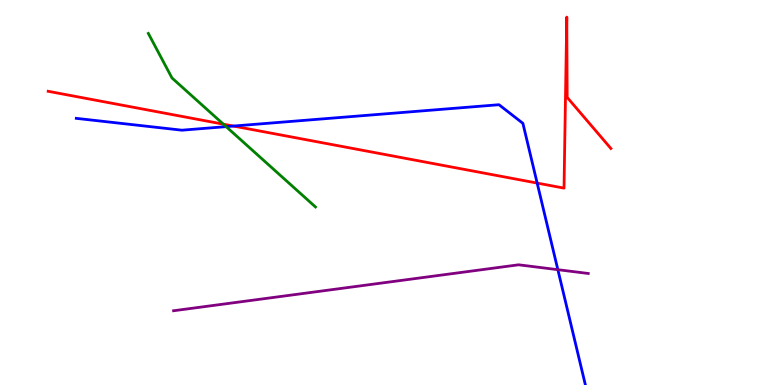[{'lines': ['blue', 'red'], 'intersections': [{'x': 3.01, 'y': 6.73}, {'x': 6.93, 'y': 5.24}]}, {'lines': ['green', 'red'], 'intersections': [{'x': 2.88, 'y': 6.77}]}, {'lines': ['purple', 'red'], 'intersections': []}, {'lines': ['blue', 'green'], 'intersections': [{'x': 2.92, 'y': 6.71}]}, {'lines': ['blue', 'purple'], 'intersections': [{'x': 7.2, 'y': 3.0}]}, {'lines': ['green', 'purple'], 'intersections': []}]